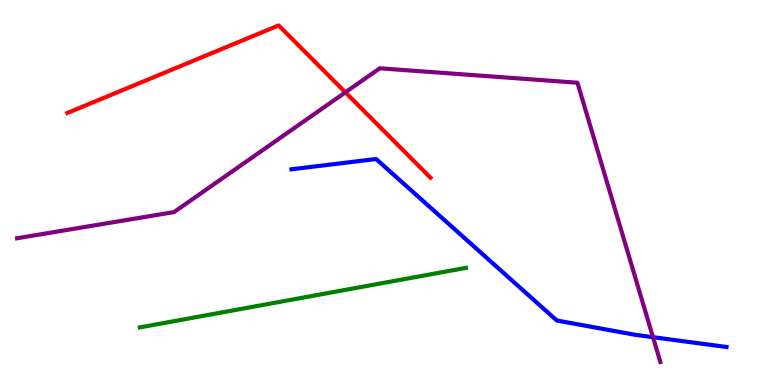[{'lines': ['blue', 'red'], 'intersections': []}, {'lines': ['green', 'red'], 'intersections': []}, {'lines': ['purple', 'red'], 'intersections': [{'x': 4.46, 'y': 7.6}]}, {'lines': ['blue', 'green'], 'intersections': []}, {'lines': ['blue', 'purple'], 'intersections': [{'x': 8.43, 'y': 1.24}]}, {'lines': ['green', 'purple'], 'intersections': []}]